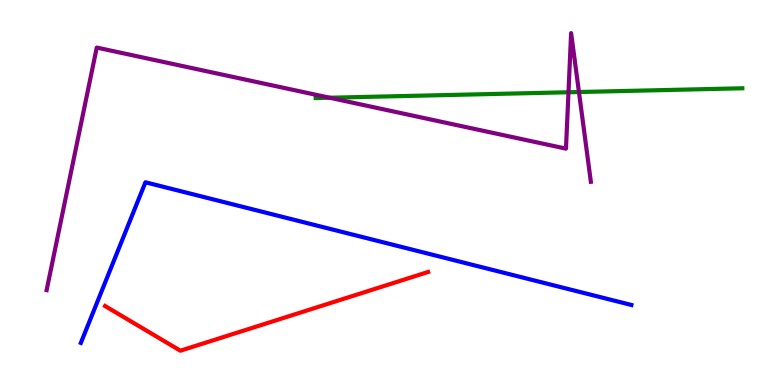[{'lines': ['blue', 'red'], 'intersections': []}, {'lines': ['green', 'red'], 'intersections': []}, {'lines': ['purple', 'red'], 'intersections': []}, {'lines': ['blue', 'green'], 'intersections': []}, {'lines': ['blue', 'purple'], 'intersections': []}, {'lines': ['green', 'purple'], 'intersections': [{'x': 4.25, 'y': 7.46}, {'x': 7.34, 'y': 7.6}, {'x': 7.47, 'y': 7.61}]}]